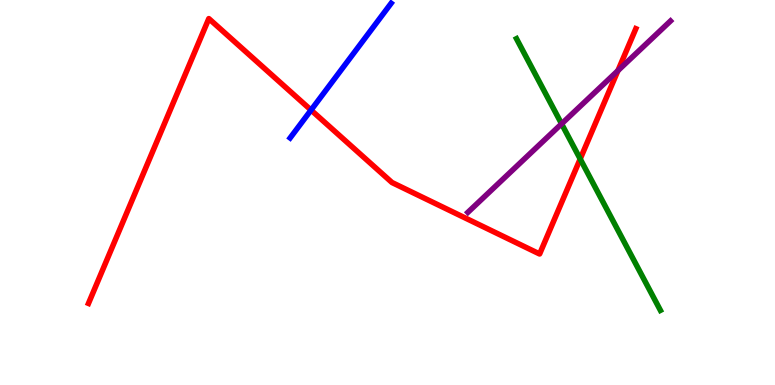[{'lines': ['blue', 'red'], 'intersections': [{'x': 4.01, 'y': 7.14}]}, {'lines': ['green', 'red'], 'intersections': [{'x': 7.49, 'y': 5.87}]}, {'lines': ['purple', 'red'], 'intersections': [{'x': 7.97, 'y': 8.17}]}, {'lines': ['blue', 'green'], 'intersections': []}, {'lines': ['blue', 'purple'], 'intersections': []}, {'lines': ['green', 'purple'], 'intersections': [{'x': 7.25, 'y': 6.78}]}]